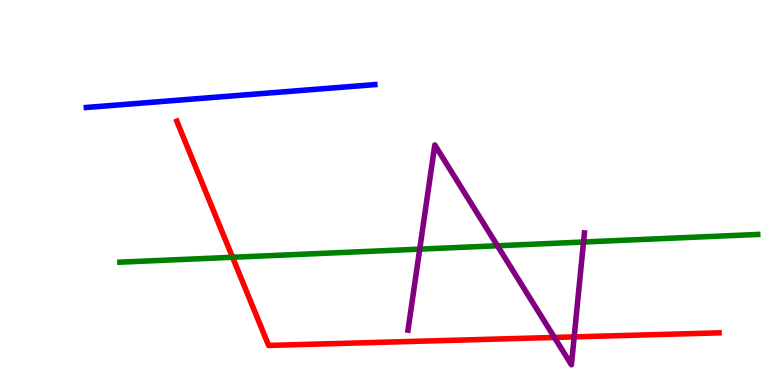[{'lines': ['blue', 'red'], 'intersections': []}, {'lines': ['green', 'red'], 'intersections': [{'x': 3.0, 'y': 3.32}]}, {'lines': ['purple', 'red'], 'intersections': [{'x': 7.15, 'y': 1.24}, {'x': 7.41, 'y': 1.25}]}, {'lines': ['blue', 'green'], 'intersections': []}, {'lines': ['blue', 'purple'], 'intersections': []}, {'lines': ['green', 'purple'], 'intersections': [{'x': 5.42, 'y': 3.53}, {'x': 6.42, 'y': 3.62}, {'x': 7.53, 'y': 3.71}]}]